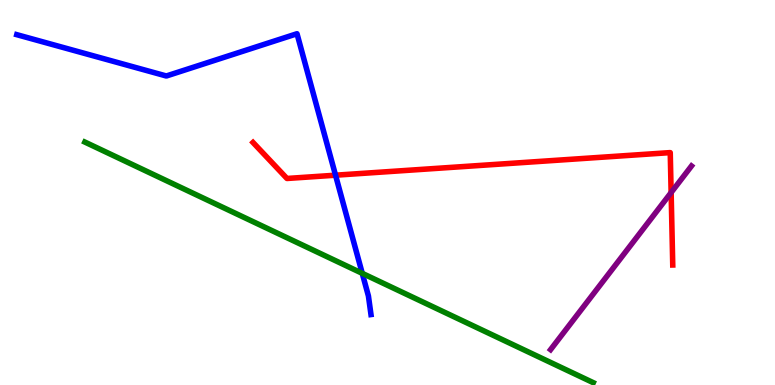[{'lines': ['blue', 'red'], 'intersections': [{'x': 4.33, 'y': 5.45}]}, {'lines': ['green', 'red'], 'intersections': []}, {'lines': ['purple', 'red'], 'intersections': [{'x': 8.66, 'y': 5.0}]}, {'lines': ['blue', 'green'], 'intersections': [{'x': 4.67, 'y': 2.9}]}, {'lines': ['blue', 'purple'], 'intersections': []}, {'lines': ['green', 'purple'], 'intersections': []}]